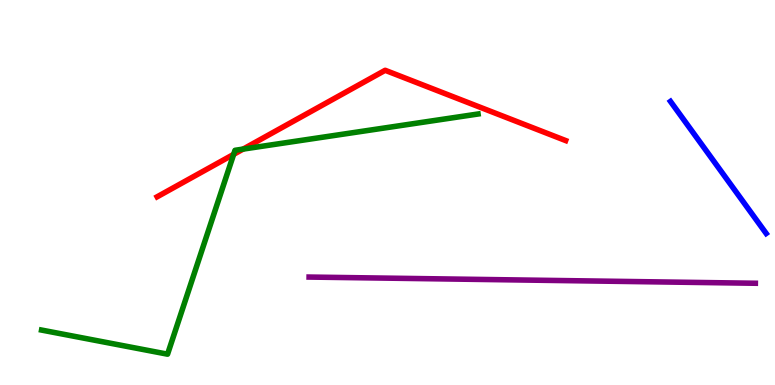[{'lines': ['blue', 'red'], 'intersections': []}, {'lines': ['green', 'red'], 'intersections': [{'x': 3.01, 'y': 5.99}, {'x': 3.14, 'y': 6.13}]}, {'lines': ['purple', 'red'], 'intersections': []}, {'lines': ['blue', 'green'], 'intersections': []}, {'lines': ['blue', 'purple'], 'intersections': []}, {'lines': ['green', 'purple'], 'intersections': []}]